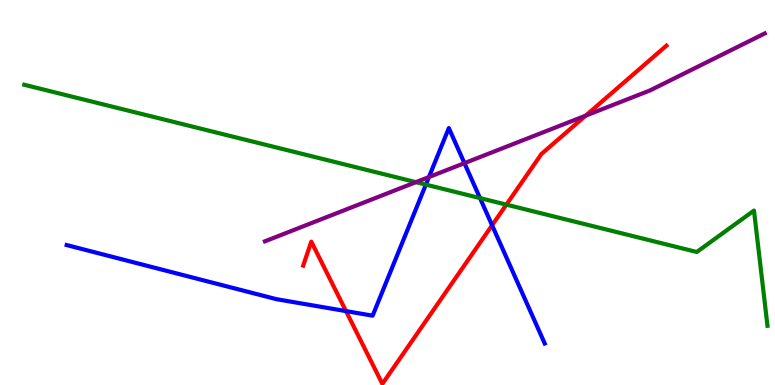[{'lines': ['blue', 'red'], 'intersections': [{'x': 4.46, 'y': 1.92}, {'x': 6.35, 'y': 4.15}]}, {'lines': ['green', 'red'], 'intersections': [{'x': 6.53, 'y': 4.68}]}, {'lines': ['purple', 'red'], 'intersections': [{'x': 7.56, 'y': 7.0}]}, {'lines': ['blue', 'green'], 'intersections': [{'x': 5.49, 'y': 5.2}, {'x': 6.19, 'y': 4.86}]}, {'lines': ['blue', 'purple'], 'intersections': [{'x': 5.53, 'y': 5.4}, {'x': 5.99, 'y': 5.76}]}, {'lines': ['green', 'purple'], 'intersections': [{'x': 5.37, 'y': 5.27}]}]